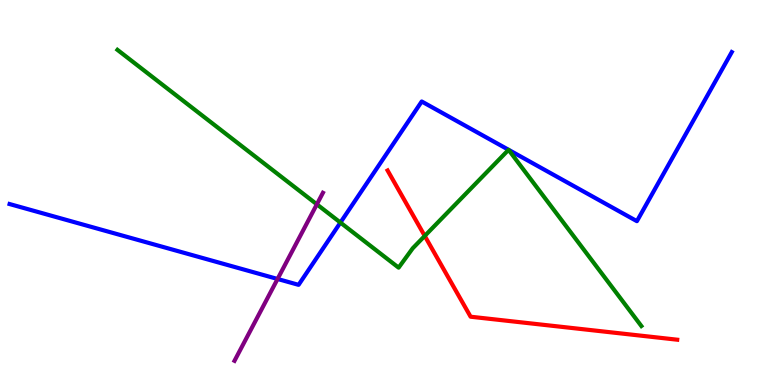[{'lines': ['blue', 'red'], 'intersections': []}, {'lines': ['green', 'red'], 'intersections': [{'x': 5.48, 'y': 3.87}]}, {'lines': ['purple', 'red'], 'intersections': []}, {'lines': ['blue', 'green'], 'intersections': [{'x': 4.39, 'y': 4.22}]}, {'lines': ['blue', 'purple'], 'intersections': [{'x': 3.58, 'y': 2.75}]}, {'lines': ['green', 'purple'], 'intersections': [{'x': 4.09, 'y': 4.69}]}]